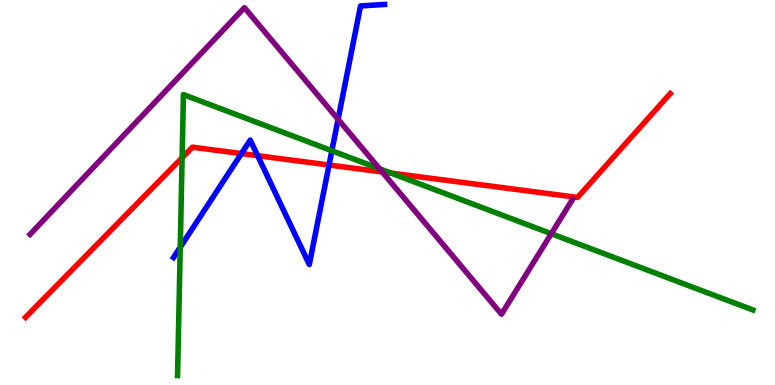[{'lines': ['blue', 'red'], 'intersections': [{'x': 3.12, 'y': 6.01}, {'x': 3.32, 'y': 5.96}, {'x': 4.25, 'y': 5.71}]}, {'lines': ['green', 'red'], 'intersections': [{'x': 2.35, 'y': 5.9}, {'x': 5.04, 'y': 5.5}]}, {'lines': ['purple', 'red'], 'intersections': [{'x': 4.93, 'y': 5.53}]}, {'lines': ['blue', 'green'], 'intersections': [{'x': 2.33, 'y': 3.58}, {'x': 4.28, 'y': 6.08}]}, {'lines': ['blue', 'purple'], 'intersections': [{'x': 4.36, 'y': 6.9}]}, {'lines': ['green', 'purple'], 'intersections': [{'x': 4.9, 'y': 5.62}, {'x': 7.11, 'y': 3.93}]}]